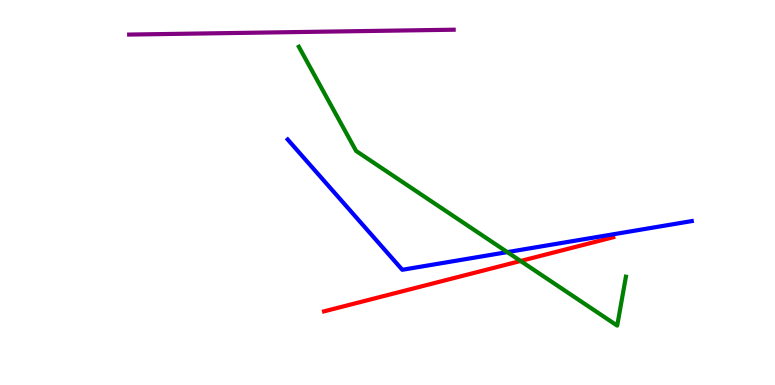[{'lines': ['blue', 'red'], 'intersections': []}, {'lines': ['green', 'red'], 'intersections': [{'x': 6.72, 'y': 3.22}]}, {'lines': ['purple', 'red'], 'intersections': []}, {'lines': ['blue', 'green'], 'intersections': [{'x': 6.55, 'y': 3.45}]}, {'lines': ['blue', 'purple'], 'intersections': []}, {'lines': ['green', 'purple'], 'intersections': []}]